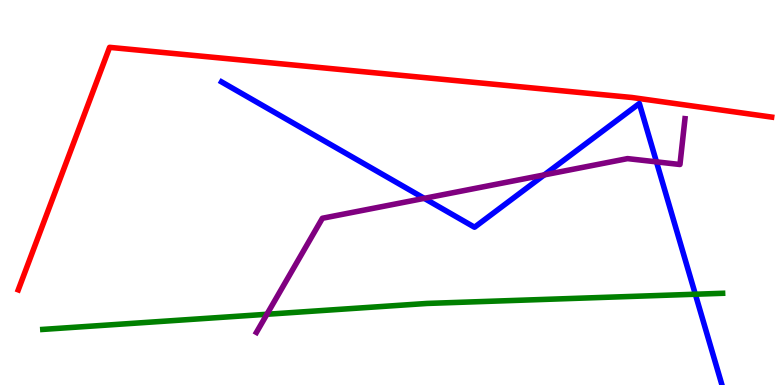[{'lines': ['blue', 'red'], 'intersections': []}, {'lines': ['green', 'red'], 'intersections': []}, {'lines': ['purple', 'red'], 'intersections': []}, {'lines': ['blue', 'green'], 'intersections': [{'x': 8.97, 'y': 2.36}]}, {'lines': ['blue', 'purple'], 'intersections': [{'x': 5.47, 'y': 4.85}, {'x': 7.02, 'y': 5.46}, {'x': 8.47, 'y': 5.8}]}, {'lines': ['green', 'purple'], 'intersections': [{'x': 3.44, 'y': 1.84}]}]